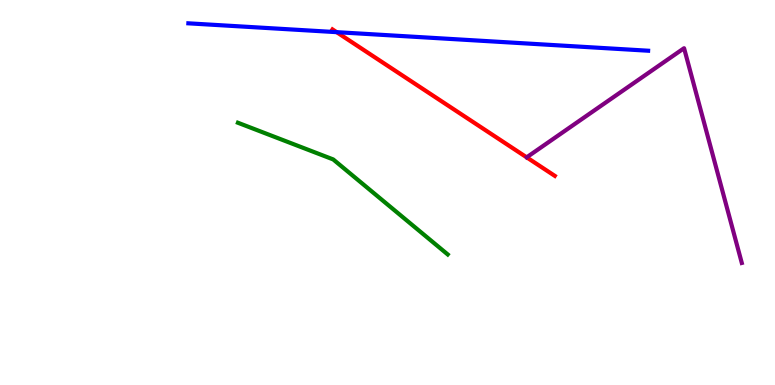[{'lines': ['blue', 'red'], 'intersections': [{'x': 4.34, 'y': 9.16}]}, {'lines': ['green', 'red'], 'intersections': []}, {'lines': ['purple', 'red'], 'intersections': []}, {'lines': ['blue', 'green'], 'intersections': []}, {'lines': ['blue', 'purple'], 'intersections': []}, {'lines': ['green', 'purple'], 'intersections': []}]